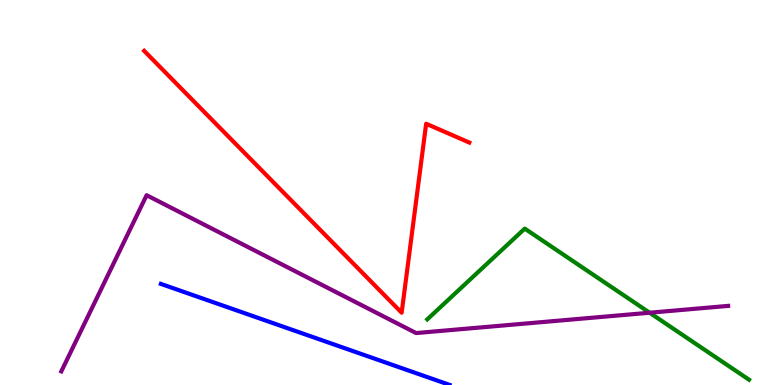[{'lines': ['blue', 'red'], 'intersections': []}, {'lines': ['green', 'red'], 'intersections': []}, {'lines': ['purple', 'red'], 'intersections': []}, {'lines': ['blue', 'green'], 'intersections': []}, {'lines': ['blue', 'purple'], 'intersections': []}, {'lines': ['green', 'purple'], 'intersections': [{'x': 8.38, 'y': 1.88}]}]